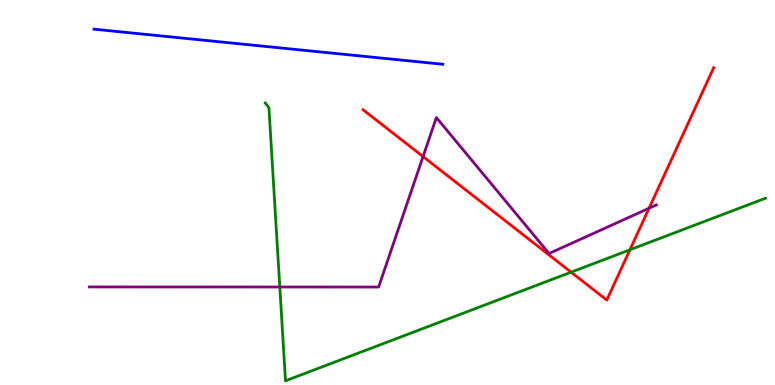[{'lines': ['blue', 'red'], 'intersections': []}, {'lines': ['green', 'red'], 'intersections': [{'x': 7.37, 'y': 2.93}, {'x': 8.13, 'y': 3.51}]}, {'lines': ['purple', 'red'], 'intersections': [{'x': 5.46, 'y': 5.93}, {'x': 8.37, 'y': 4.59}]}, {'lines': ['blue', 'green'], 'intersections': []}, {'lines': ['blue', 'purple'], 'intersections': []}, {'lines': ['green', 'purple'], 'intersections': [{'x': 3.61, 'y': 2.55}]}]